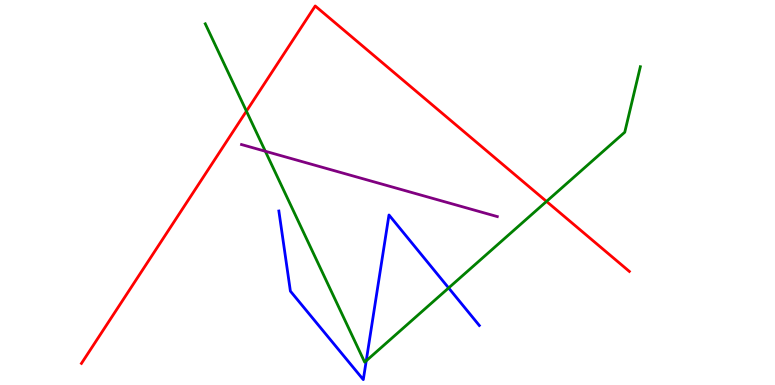[{'lines': ['blue', 'red'], 'intersections': []}, {'lines': ['green', 'red'], 'intersections': [{'x': 3.18, 'y': 7.11}, {'x': 7.05, 'y': 4.77}]}, {'lines': ['purple', 'red'], 'intersections': []}, {'lines': ['blue', 'green'], 'intersections': [{'x': 4.73, 'y': 0.628}, {'x': 5.79, 'y': 2.52}]}, {'lines': ['blue', 'purple'], 'intersections': []}, {'lines': ['green', 'purple'], 'intersections': [{'x': 3.42, 'y': 6.07}]}]